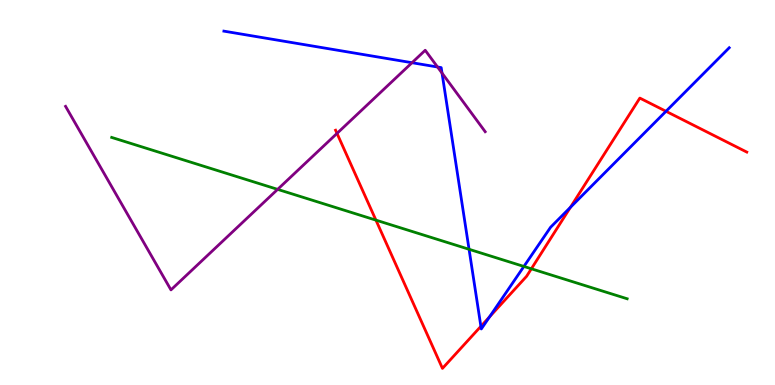[{'lines': ['blue', 'red'], 'intersections': [{'x': 6.2, 'y': 1.52}, {'x': 6.32, 'y': 1.77}, {'x': 7.36, 'y': 4.61}, {'x': 8.59, 'y': 7.11}]}, {'lines': ['green', 'red'], 'intersections': [{'x': 4.85, 'y': 4.28}, {'x': 6.86, 'y': 3.02}]}, {'lines': ['purple', 'red'], 'intersections': [{'x': 4.35, 'y': 6.53}]}, {'lines': ['blue', 'green'], 'intersections': [{'x': 6.05, 'y': 3.53}, {'x': 6.76, 'y': 3.08}]}, {'lines': ['blue', 'purple'], 'intersections': [{'x': 5.32, 'y': 8.37}, {'x': 5.65, 'y': 8.26}, {'x': 5.7, 'y': 8.1}]}, {'lines': ['green', 'purple'], 'intersections': [{'x': 3.58, 'y': 5.08}]}]